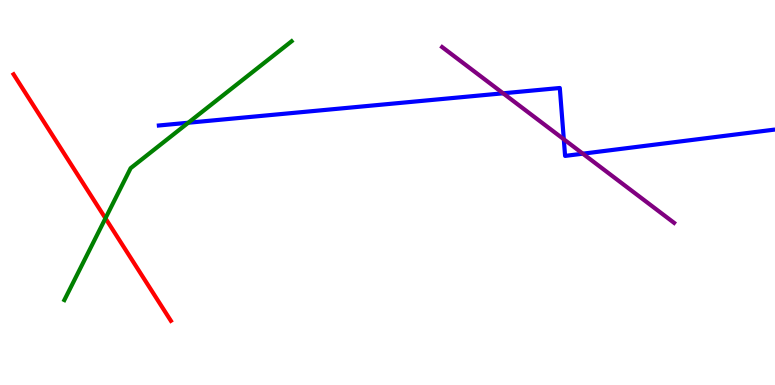[{'lines': ['blue', 'red'], 'intersections': []}, {'lines': ['green', 'red'], 'intersections': [{'x': 1.36, 'y': 4.33}]}, {'lines': ['purple', 'red'], 'intersections': []}, {'lines': ['blue', 'green'], 'intersections': [{'x': 2.43, 'y': 6.81}]}, {'lines': ['blue', 'purple'], 'intersections': [{'x': 6.49, 'y': 7.58}, {'x': 7.27, 'y': 6.38}, {'x': 7.52, 'y': 6.01}]}, {'lines': ['green', 'purple'], 'intersections': []}]